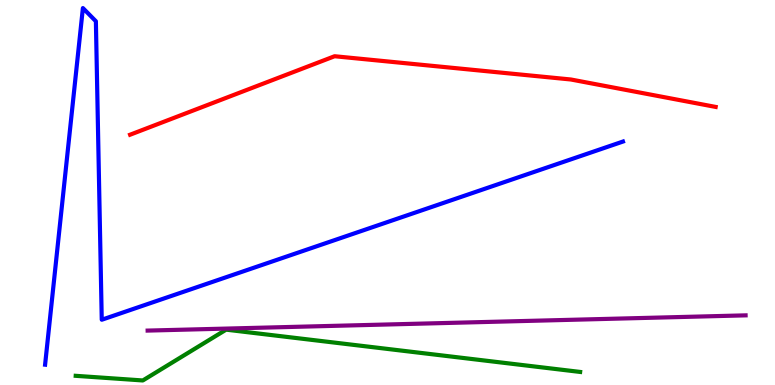[{'lines': ['blue', 'red'], 'intersections': []}, {'lines': ['green', 'red'], 'intersections': []}, {'lines': ['purple', 'red'], 'intersections': []}, {'lines': ['blue', 'green'], 'intersections': []}, {'lines': ['blue', 'purple'], 'intersections': []}, {'lines': ['green', 'purple'], 'intersections': []}]